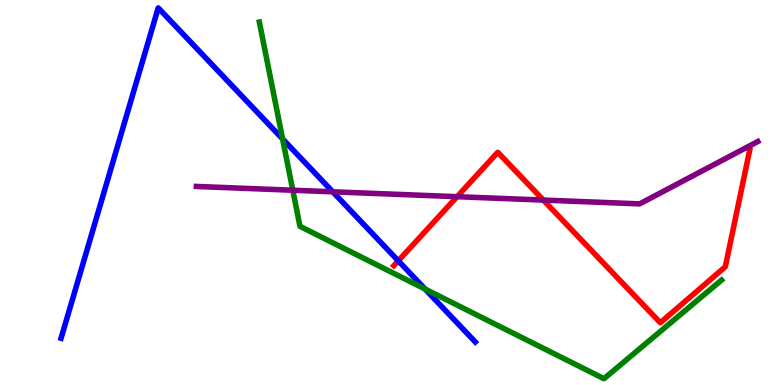[{'lines': ['blue', 'red'], 'intersections': [{'x': 5.14, 'y': 3.23}]}, {'lines': ['green', 'red'], 'intersections': []}, {'lines': ['purple', 'red'], 'intersections': [{'x': 5.9, 'y': 4.89}, {'x': 7.01, 'y': 4.8}]}, {'lines': ['blue', 'green'], 'intersections': [{'x': 3.65, 'y': 6.39}, {'x': 5.48, 'y': 2.49}]}, {'lines': ['blue', 'purple'], 'intersections': [{'x': 4.29, 'y': 5.02}]}, {'lines': ['green', 'purple'], 'intersections': [{'x': 3.78, 'y': 5.06}]}]